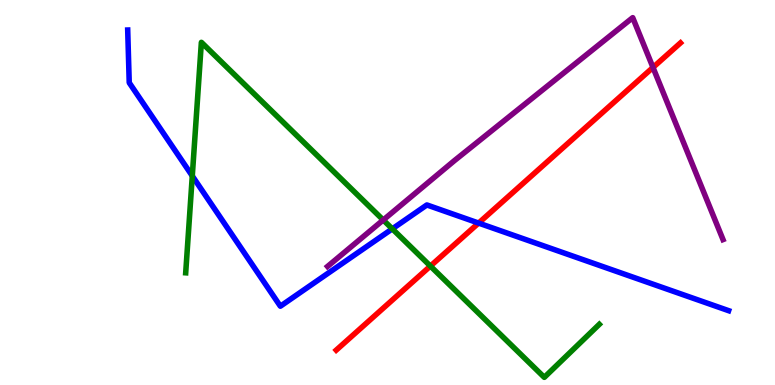[{'lines': ['blue', 'red'], 'intersections': [{'x': 6.18, 'y': 4.21}]}, {'lines': ['green', 'red'], 'intersections': [{'x': 5.55, 'y': 3.09}]}, {'lines': ['purple', 'red'], 'intersections': [{'x': 8.43, 'y': 8.25}]}, {'lines': ['blue', 'green'], 'intersections': [{'x': 2.48, 'y': 5.43}, {'x': 5.06, 'y': 4.06}]}, {'lines': ['blue', 'purple'], 'intersections': []}, {'lines': ['green', 'purple'], 'intersections': [{'x': 4.94, 'y': 4.29}]}]